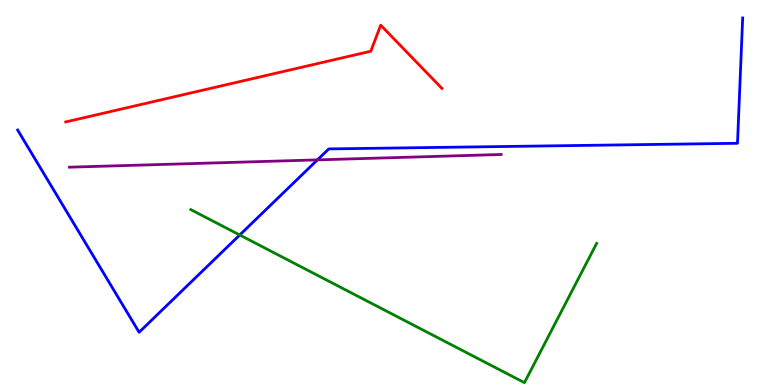[{'lines': ['blue', 'red'], 'intersections': []}, {'lines': ['green', 'red'], 'intersections': []}, {'lines': ['purple', 'red'], 'intersections': []}, {'lines': ['blue', 'green'], 'intersections': [{'x': 3.09, 'y': 3.9}]}, {'lines': ['blue', 'purple'], 'intersections': [{'x': 4.1, 'y': 5.85}]}, {'lines': ['green', 'purple'], 'intersections': []}]